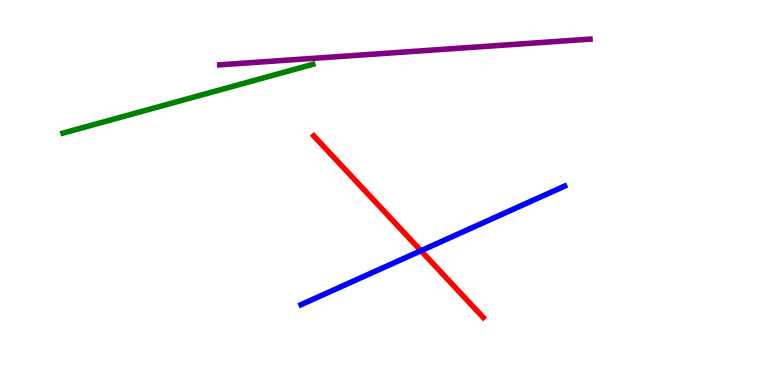[{'lines': ['blue', 'red'], 'intersections': [{'x': 5.43, 'y': 3.49}]}, {'lines': ['green', 'red'], 'intersections': []}, {'lines': ['purple', 'red'], 'intersections': []}, {'lines': ['blue', 'green'], 'intersections': []}, {'lines': ['blue', 'purple'], 'intersections': []}, {'lines': ['green', 'purple'], 'intersections': []}]